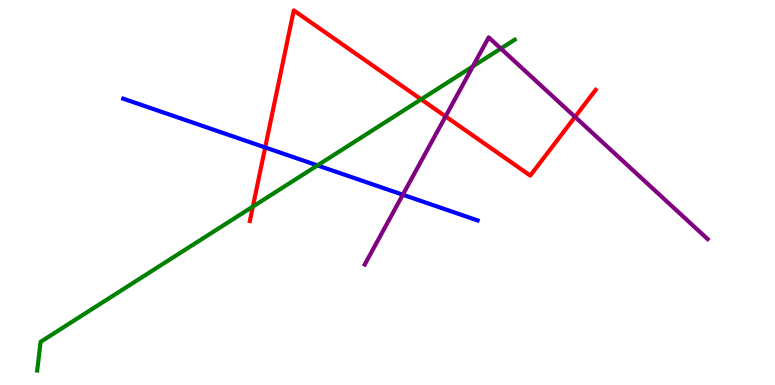[{'lines': ['blue', 'red'], 'intersections': [{'x': 3.42, 'y': 6.17}]}, {'lines': ['green', 'red'], 'intersections': [{'x': 3.26, 'y': 4.63}, {'x': 5.43, 'y': 7.42}]}, {'lines': ['purple', 'red'], 'intersections': [{'x': 5.75, 'y': 6.98}, {'x': 7.42, 'y': 6.96}]}, {'lines': ['blue', 'green'], 'intersections': [{'x': 4.1, 'y': 5.7}]}, {'lines': ['blue', 'purple'], 'intersections': [{'x': 5.2, 'y': 4.94}]}, {'lines': ['green', 'purple'], 'intersections': [{'x': 6.1, 'y': 8.28}, {'x': 6.46, 'y': 8.74}]}]